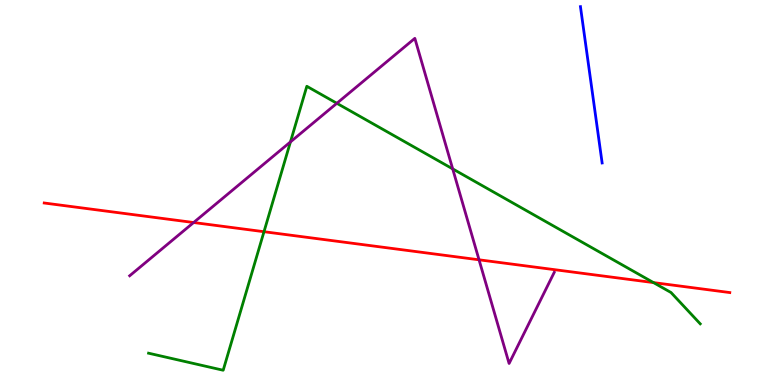[{'lines': ['blue', 'red'], 'intersections': []}, {'lines': ['green', 'red'], 'intersections': [{'x': 3.41, 'y': 3.98}, {'x': 8.43, 'y': 2.66}]}, {'lines': ['purple', 'red'], 'intersections': [{'x': 2.5, 'y': 4.22}, {'x': 6.18, 'y': 3.25}]}, {'lines': ['blue', 'green'], 'intersections': []}, {'lines': ['blue', 'purple'], 'intersections': []}, {'lines': ['green', 'purple'], 'intersections': [{'x': 3.75, 'y': 6.31}, {'x': 4.35, 'y': 7.32}, {'x': 5.84, 'y': 5.61}]}]